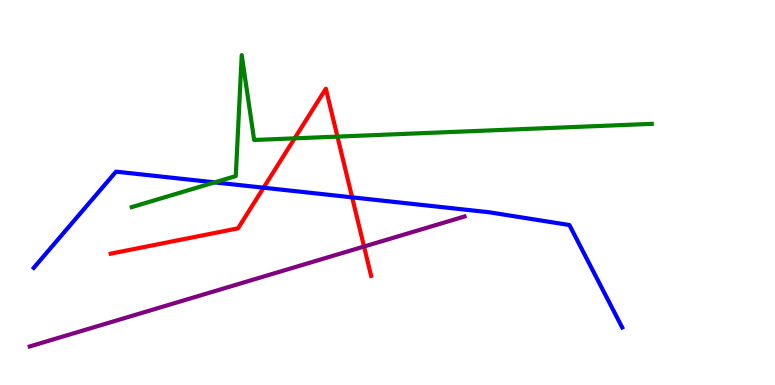[{'lines': ['blue', 'red'], 'intersections': [{'x': 3.4, 'y': 5.12}, {'x': 4.54, 'y': 4.87}]}, {'lines': ['green', 'red'], 'intersections': [{'x': 3.8, 'y': 6.41}, {'x': 4.35, 'y': 6.45}]}, {'lines': ['purple', 'red'], 'intersections': [{'x': 4.7, 'y': 3.6}]}, {'lines': ['blue', 'green'], 'intersections': [{'x': 2.77, 'y': 5.26}]}, {'lines': ['blue', 'purple'], 'intersections': []}, {'lines': ['green', 'purple'], 'intersections': []}]